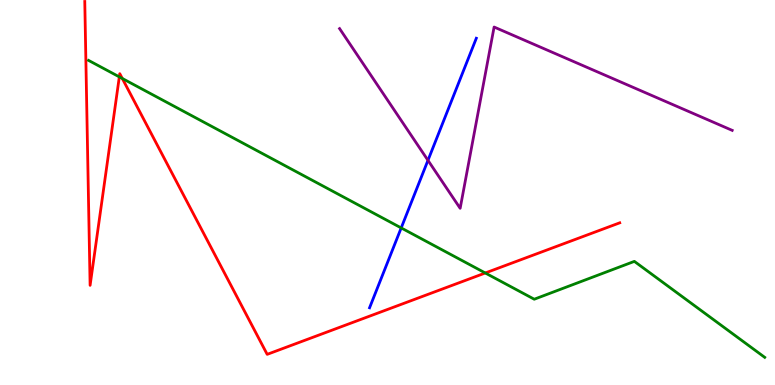[{'lines': ['blue', 'red'], 'intersections': []}, {'lines': ['green', 'red'], 'intersections': [{'x': 1.54, 'y': 8.0}, {'x': 1.58, 'y': 7.96}, {'x': 6.26, 'y': 2.91}]}, {'lines': ['purple', 'red'], 'intersections': []}, {'lines': ['blue', 'green'], 'intersections': [{'x': 5.18, 'y': 4.08}]}, {'lines': ['blue', 'purple'], 'intersections': [{'x': 5.52, 'y': 5.84}]}, {'lines': ['green', 'purple'], 'intersections': []}]